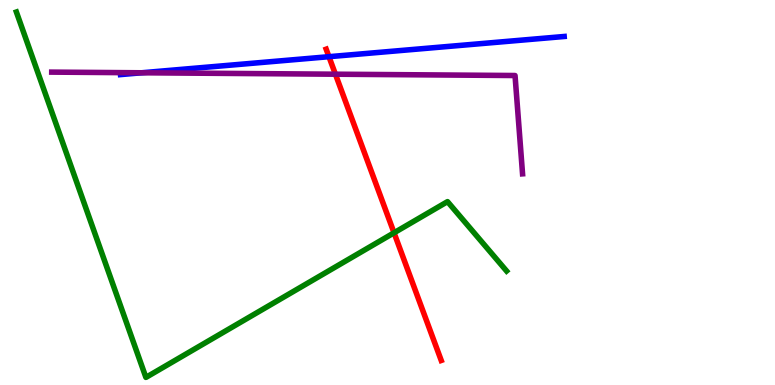[{'lines': ['blue', 'red'], 'intersections': [{'x': 4.24, 'y': 8.53}]}, {'lines': ['green', 'red'], 'intersections': [{'x': 5.08, 'y': 3.95}]}, {'lines': ['purple', 'red'], 'intersections': [{'x': 4.33, 'y': 8.07}]}, {'lines': ['blue', 'green'], 'intersections': []}, {'lines': ['blue', 'purple'], 'intersections': [{'x': 1.83, 'y': 8.11}]}, {'lines': ['green', 'purple'], 'intersections': []}]